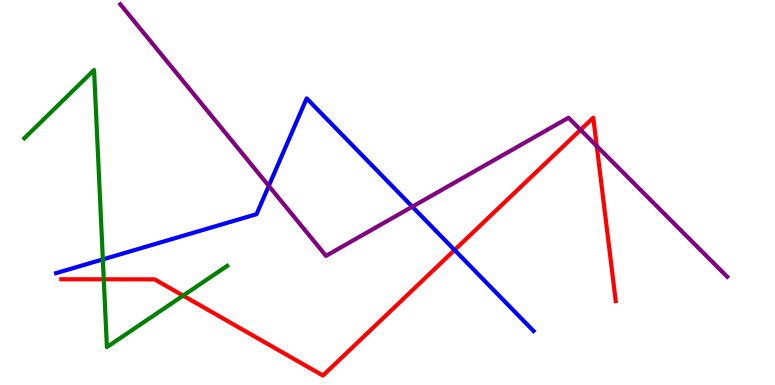[{'lines': ['blue', 'red'], 'intersections': [{'x': 5.87, 'y': 3.51}]}, {'lines': ['green', 'red'], 'intersections': [{'x': 1.34, 'y': 2.75}, {'x': 2.36, 'y': 2.32}]}, {'lines': ['purple', 'red'], 'intersections': [{'x': 7.49, 'y': 6.63}, {'x': 7.7, 'y': 6.21}]}, {'lines': ['blue', 'green'], 'intersections': [{'x': 1.33, 'y': 3.26}]}, {'lines': ['blue', 'purple'], 'intersections': [{'x': 3.47, 'y': 5.17}, {'x': 5.32, 'y': 4.63}]}, {'lines': ['green', 'purple'], 'intersections': []}]